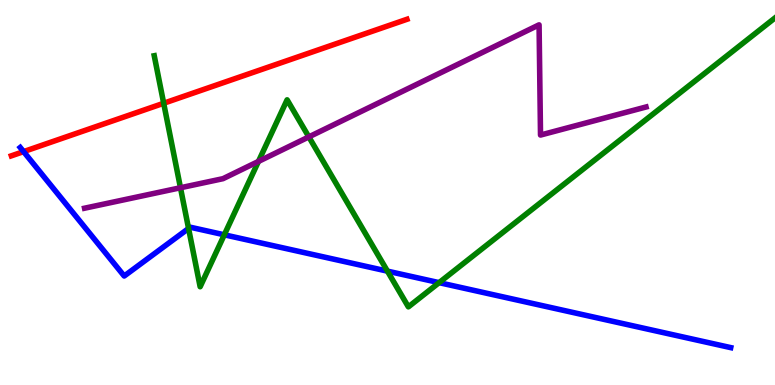[{'lines': ['blue', 'red'], 'intersections': [{'x': 0.304, 'y': 6.06}]}, {'lines': ['green', 'red'], 'intersections': [{'x': 2.11, 'y': 7.32}]}, {'lines': ['purple', 'red'], 'intersections': []}, {'lines': ['blue', 'green'], 'intersections': [{'x': 2.43, 'y': 4.07}, {'x': 2.89, 'y': 3.9}, {'x': 5.0, 'y': 2.96}, {'x': 5.67, 'y': 2.66}]}, {'lines': ['blue', 'purple'], 'intersections': []}, {'lines': ['green', 'purple'], 'intersections': [{'x': 2.33, 'y': 5.12}, {'x': 3.33, 'y': 5.81}, {'x': 3.98, 'y': 6.44}]}]